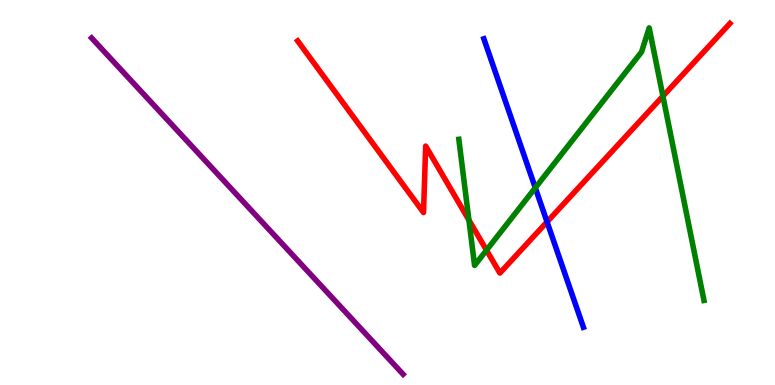[{'lines': ['blue', 'red'], 'intersections': [{'x': 7.06, 'y': 4.24}]}, {'lines': ['green', 'red'], 'intersections': [{'x': 6.05, 'y': 4.28}, {'x': 6.28, 'y': 3.5}, {'x': 8.55, 'y': 7.5}]}, {'lines': ['purple', 'red'], 'intersections': []}, {'lines': ['blue', 'green'], 'intersections': [{'x': 6.91, 'y': 5.12}]}, {'lines': ['blue', 'purple'], 'intersections': []}, {'lines': ['green', 'purple'], 'intersections': []}]